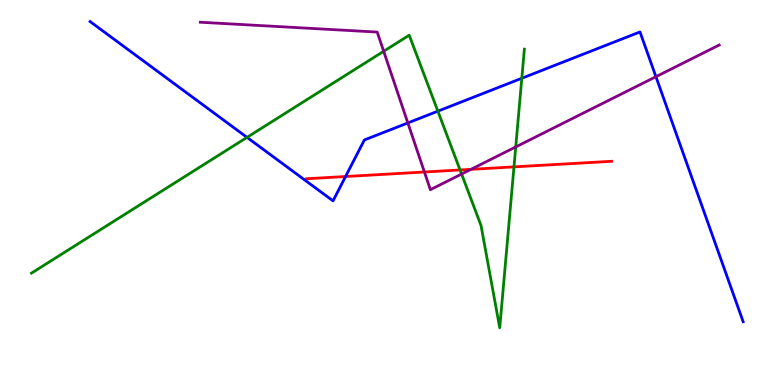[{'lines': ['blue', 'red'], 'intersections': [{'x': 4.46, 'y': 5.42}]}, {'lines': ['green', 'red'], 'intersections': [{'x': 5.94, 'y': 5.59}, {'x': 6.63, 'y': 5.67}]}, {'lines': ['purple', 'red'], 'intersections': [{'x': 5.48, 'y': 5.53}, {'x': 6.08, 'y': 5.6}]}, {'lines': ['blue', 'green'], 'intersections': [{'x': 3.19, 'y': 6.43}, {'x': 5.65, 'y': 7.11}, {'x': 6.73, 'y': 7.97}]}, {'lines': ['blue', 'purple'], 'intersections': [{'x': 5.26, 'y': 6.81}, {'x': 8.46, 'y': 8.01}]}, {'lines': ['green', 'purple'], 'intersections': [{'x': 4.95, 'y': 8.67}, {'x': 5.96, 'y': 5.48}, {'x': 6.65, 'y': 6.18}]}]